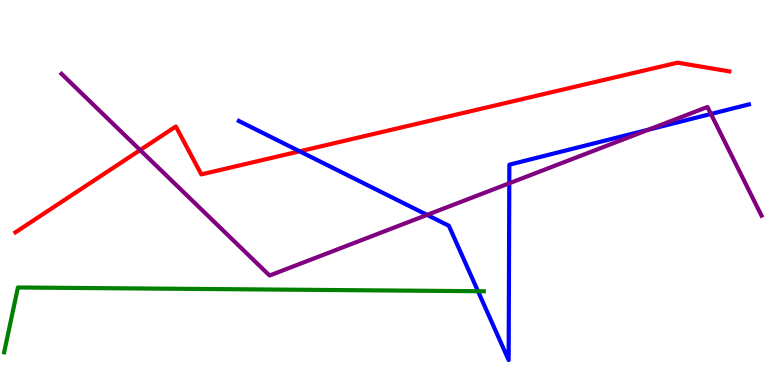[{'lines': ['blue', 'red'], 'intersections': [{'x': 3.87, 'y': 6.07}]}, {'lines': ['green', 'red'], 'intersections': []}, {'lines': ['purple', 'red'], 'intersections': [{'x': 1.81, 'y': 6.1}]}, {'lines': ['blue', 'green'], 'intersections': [{'x': 6.17, 'y': 2.44}]}, {'lines': ['blue', 'purple'], 'intersections': [{'x': 5.51, 'y': 4.42}, {'x': 6.57, 'y': 5.24}, {'x': 8.37, 'y': 6.63}, {'x': 9.17, 'y': 7.04}]}, {'lines': ['green', 'purple'], 'intersections': []}]